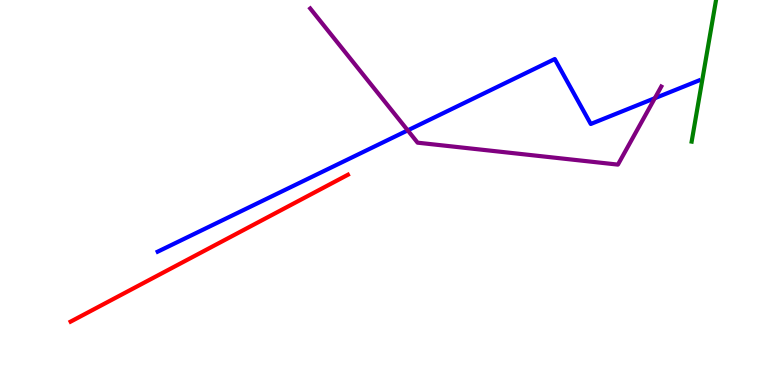[{'lines': ['blue', 'red'], 'intersections': []}, {'lines': ['green', 'red'], 'intersections': []}, {'lines': ['purple', 'red'], 'intersections': []}, {'lines': ['blue', 'green'], 'intersections': []}, {'lines': ['blue', 'purple'], 'intersections': [{'x': 5.26, 'y': 6.61}, {'x': 8.45, 'y': 7.45}]}, {'lines': ['green', 'purple'], 'intersections': []}]